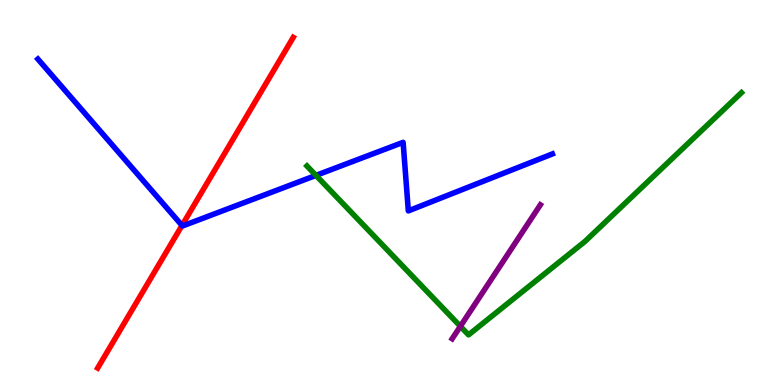[{'lines': ['blue', 'red'], 'intersections': [{'x': 2.35, 'y': 4.14}]}, {'lines': ['green', 'red'], 'intersections': []}, {'lines': ['purple', 'red'], 'intersections': []}, {'lines': ['blue', 'green'], 'intersections': [{'x': 4.08, 'y': 5.44}]}, {'lines': ['blue', 'purple'], 'intersections': []}, {'lines': ['green', 'purple'], 'intersections': [{'x': 5.94, 'y': 1.52}]}]